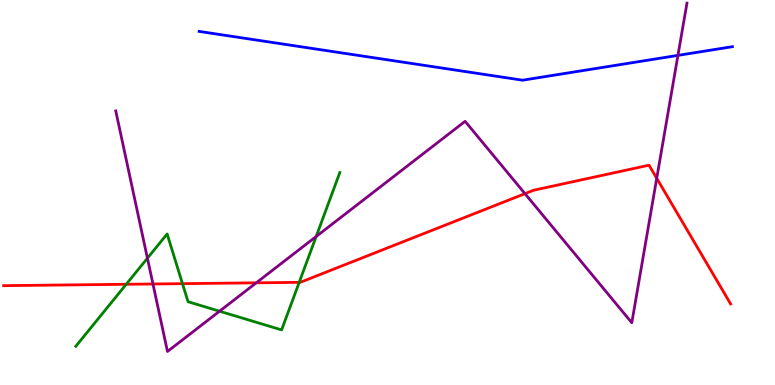[{'lines': ['blue', 'red'], 'intersections': []}, {'lines': ['green', 'red'], 'intersections': [{'x': 1.63, 'y': 2.62}, {'x': 2.35, 'y': 2.63}, {'x': 3.86, 'y': 2.67}]}, {'lines': ['purple', 'red'], 'intersections': [{'x': 1.97, 'y': 2.62}, {'x': 3.31, 'y': 2.65}, {'x': 6.77, 'y': 4.97}, {'x': 8.47, 'y': 5.37}]}, {'lines': ['blue', 'green'], 'intersections': []}, {'lines': ['blue', 'purple'], 'intersections': [{'x': 8.75, 'y': 8.56}]}, {'lines': ['green', 'purple'], 'intersections': [{'x': 1.9, 'y': 3.29}, {'x': 2.83, 'y': 1.92}, {'x': 4.08, 'y': 3.86}]}]